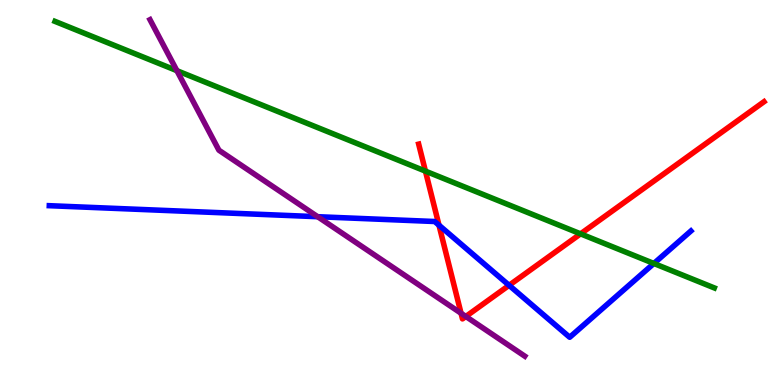[{'lines': ['blue', 'red'], 'intersections': [{'x': 5.66, 'y': 4.15}, {'x': 6.57, 'y': 2.59}]}, {'lines': ['green', 'red'], 'intersections': [{'x': 5.49, 'y': 5.55}, {'x': 7.49, 'y': 3.93}]}, {'lines': ['purple', 'red'], 'intersections': [{'x': 5.95, 'y': 1.86}, {'x': 6.01, 'y': 1.78}]}, {'lines': ['blue', 'green'], 'intersections': [{'x': 8.44, 'y': 3.16}]}, {'lines': ['blue', 'purple'], 'intersections': [{'x': 4.1, 'y': 4.37}]}, {'lines': ['green', 'purple'], 'intersections': [{'x': 2.28, 'y': 8.16}]}]